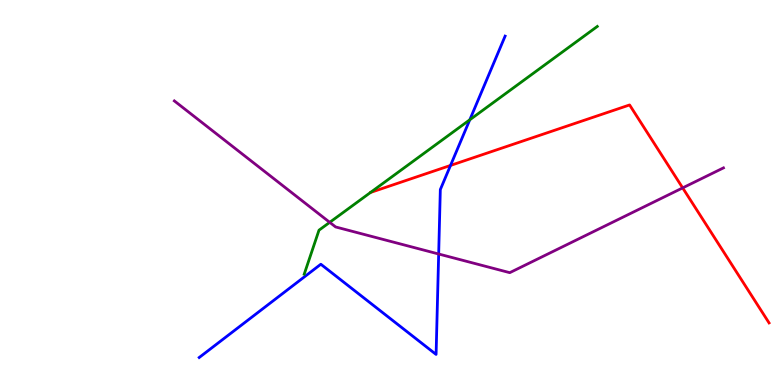[{'lines': ['blue', 'red'], 'intersections': [{'x': 5.81, 'y': 5.7}]}, {'lines': ['green', 'red'], 'intersections': []}, {'lines': ['purple', 'red'], 'intersections': [{'x': 8.81, 'y': 5.12}]}, {'lines': ['blue', 'green'], 'intersections': [{'x': 6.06, 'y': 6.89}]}, {'lines': ['blue', 'purple'], 'intersections': [{'x': 5.66, 'y': 3.4}]}, {'lines': ['green', 'purple'], 'intersections': [{'x': 4.25, 'y': 4.22}]}]